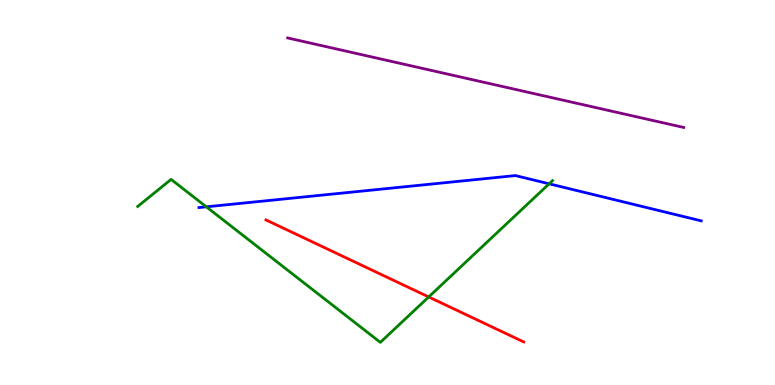[{'lines': ['blue', 'red'], 'intersections': []}, {'lines': ['green', 'red'], 'intersections': [{'x': 5.53, 'y': 2.29}]}, {'lines': ['purple', 'red'], 'intersections': []}, {'lines': ['blue', 'green'], 'intersections': [{'x': 2.66, 'y': 4.63}, {'x': 7.09, 'y': 5.23}]}, {'lines': ['blue', 'purple'], 'intersections': []}, {'lines': ['green', 'purple'], 'intersections': []}]